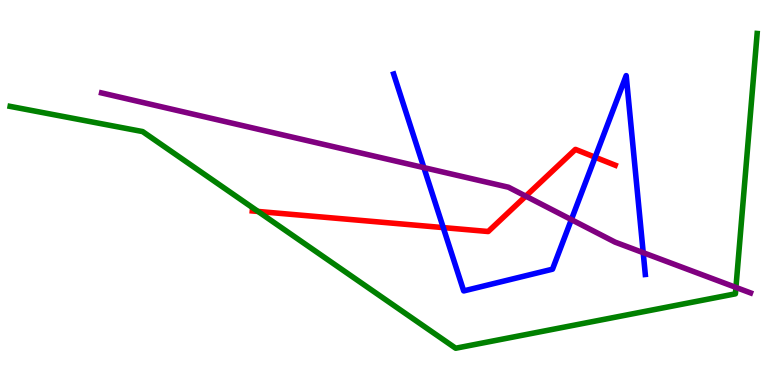[{'lines': ['blue', 'red'], 'intersections': [{'x': 5.72, 'y': 4.09}, {'x': 7.68, 'y': 5.92}]}, {'lines': ['green', 'red'], 'intersections': [{'x': 3.33, 'y': 4.51}]}, {'lines': ['purple', 'red'], 'intersections': [{'x': 6.78, 'y': 4.91}]}, {'lines': ['blue', 'green'], 'intersections': []}, {'lines': ['blue', 'purple'], 'intersections': [{'x': 5.47, 'y': 5.65}, {'x': 7.37, 'y': 4.3}, {'x': 8.3, 'y': 3.44}]}, {'lines': ['green', 'purple'], 'intersections': [{'x': 9.5, 'y': 2.53}]}]